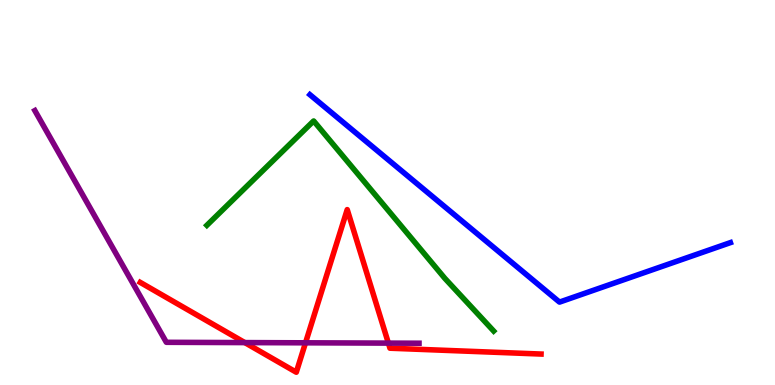[{'lines': ['blue', 'red'], 'intersections': []}, {'lines': ['green', 'red'], 'intersections': []}, {'lines': ['purple', 'red'], 'intersections': [{'x': 3.16, 'y': 1.1}, {'x': 3.94, 'y': 1.1}, {'x': 5.01, 'y': 1.09}]}, {'lines': ['blue', 'green'], 'intersections': []}, {'lines': ['blue', 'purple'], 'intersections': []}, {'lines': ['green', 'purple'], 'intersections': []}]